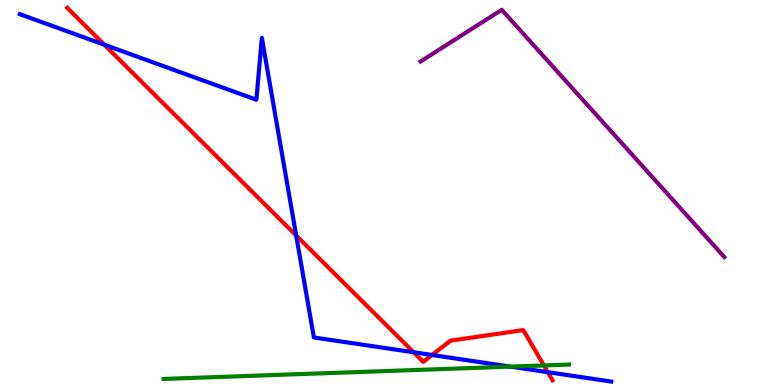[{'lines': ['blue', 'red'], 'intersections': [{'x': 1.35, 'y': 8.84}, {'x': 3.82, 'y': 3.88}, {'x': 5.34, 'y': 0.85}, {'x': 5.57, 'y': 0.779}, {'x': 7.07, 'y': 0.333}]}, {'lines': ['green', 'red'], 'intersections': [{'x': 7.02, 'y': 0.508}]}, {'lines': ['purple', 'red'], 'intersections': []}, {'lines': ['blue', 'green'], 'intersections': [{'x': 6.59, 'y': 0.477}]}, {'lines': ['blue', 'purple'], 'intersections': []}, {'lines': ['green', 'purple'], 'intersections': []}]